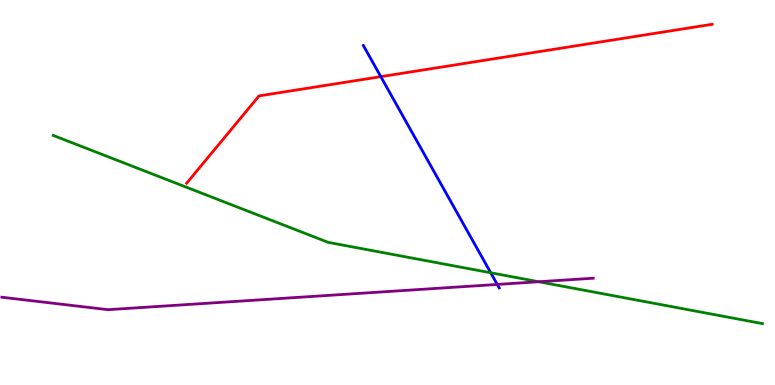[{'lines': ['blue', 'red'], 'intersections': [{'x': 4.91, 'y': 8.01}]}, {'lines': ['green', 'red'], 'intersections': []}, {'lines': ['purple', 'red'], 'intersections': []}, {'lines': ['blue', 'green'], 'intersections': [{'x': 6.33, 'y': 2.92}]}, {'lines': ['blue', 'purple'], 'intersections': [{'x': 6.42, 'y': 2.61}]}, {'lines': ['green', 'purple'], 'intersections': [{'x': 6.95, 'y': 2.68}]}]